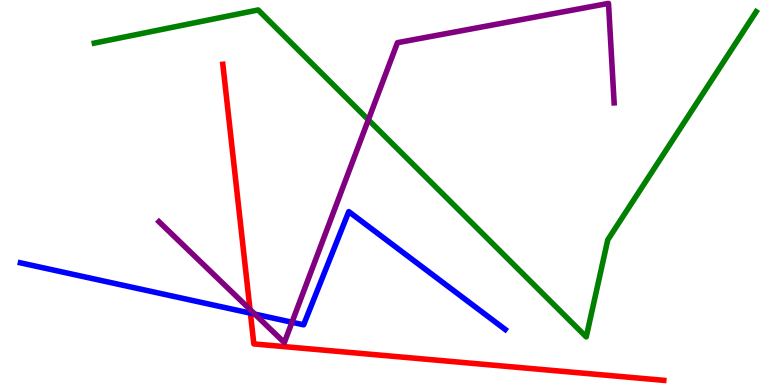[{'lines': ['blue', 'red'], 'intersections': [{'x': 3.23, 'y': 1.87}]}, {'lines': ['green', 'red'], 'intersections': []}, {'lines': ['purple', 'red'], 'intersections': [{'x': 3.23, 'y': 1.96}]}, {'lines': ['blue', 'green'], 'intersections': []}, {'lines': ['blue', 'purple'], 'intersections': [{'x': 3.29, 'y': 1.84}, {'x': 3.77, 'y': 1.63}]}, {'lines': ['green', 'purple'], 'intersections': [{'x': 4.75, 'y': 6.89}]}]